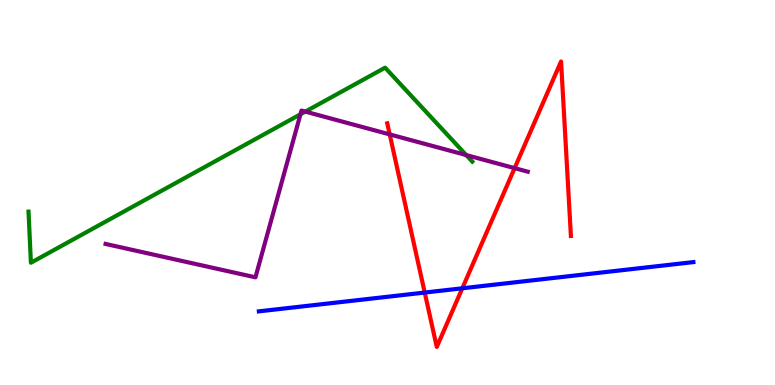[{'lines': ['blue', 'red'], 'intersections': [{'x': 5.48, 'y': 2.4}, {'x': 5.97, 'y': 2.51}]}, {'lines': ['green', 'red'], 'intersections': []}, {'lines': ['purple', 'red'], 'intersections': [{'x': 5.03, 'y': 6.51}, {'x': 6.64, 'y': 5.63}]}, {'lines': ['blue', 'green'], 'intersections': []}, {'lines': ['blue', 'purple'], 'intersections': []}, {'lines': ['green', 'purple'], 'intersections': [{'x': 3.88, 'y': 7.03}, {'x': 3.94, 'y': 7.1}, {'x': 6.02, 'y': 5.97}]}]